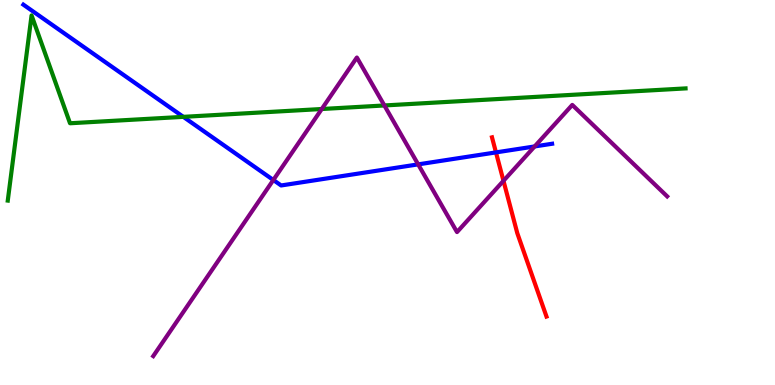[{'lines': ['blue', 'red'], 'intersections': [{'x': 6.4, 'y': 6.04}]}, {'lines': ['green', 'red'], 'intersections': []}, {'lines': ['purple', 'red'], 'intersections': [{'x': 6.5, 'y': 5.3}]}, {'lines': ['blue', 'green'], 'intersections': [{'x': 2.37, 'y': 6.96}]}, {'lines': ['blue', 'purple'], 'intersections': [{'x': 3.53, 'y': 5.32}, {'x': 5.4, 'y': 5.73}, {'x': 6.9, 'y': 6.2}]}, {'lines': ['green', 'purple'], 'intersections': [{'x': 4.15, 'y': 7.17}, {'x': 4.96, 'y': 7.26}]}]